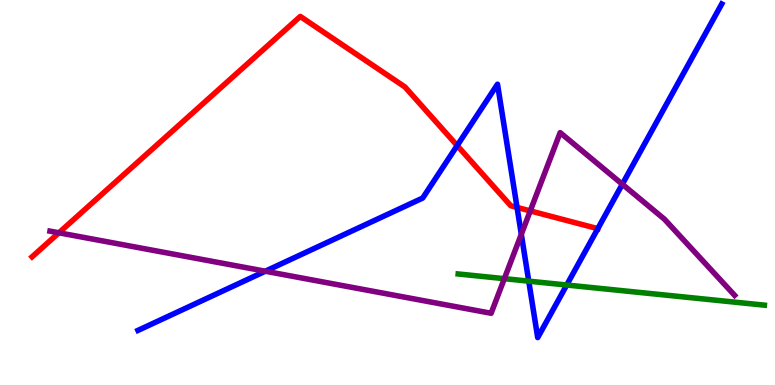[{'lines': ['blue', 'red'], 'intersections': [{'x': 5.9, 'y': 6.22}, {'x': 6.67, 'y': 4.61}, {'x': 7.71, 'y': 4.06}]}, {'lines': ['green', 'red'], 'intersections': []}, {'lines': ['purple', 'red'], 'intersections': [{'x': 0.76, 'y': 3.95}, {'x': 6.84, 'y': 4.52}]}, {'lines': ['blue', 'green'], 'intersections': [{'x': 6.82, 'y': 2.7}, {'x': 7.31, 'y': 2.6}]}, {'lines': ['blue', 'purple'], 'intersections': [{'x': 3.42, 'y': 2.96}, {'x': 6.73, 'y': 3.91}, {'x': 8.03, 'y': 5.22}]}, {'lines': ['green', 'purple'], 'intersections': [{'x': 6.51, 'y': 2.76}]}]